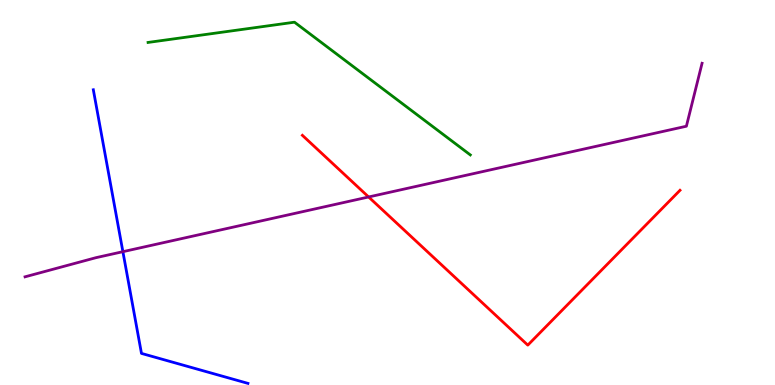[{'lines': ['blue', 'red'], 'intersections': []}, {'lines': ['green', 'red'], 'intersections': []}, {'lines': ['purple', 'red'], 'intersections': [{'x': 4.76, 'y': 4.88}]}, {'lines': ['blue', 'green'], 'intersections': []}, {'lines': ['blue', 'purple'], 'intersections': [{'x': 1.59, 'y': 3.46}]}, {'lines': ['green', 'purple'], 'intersections': []}]